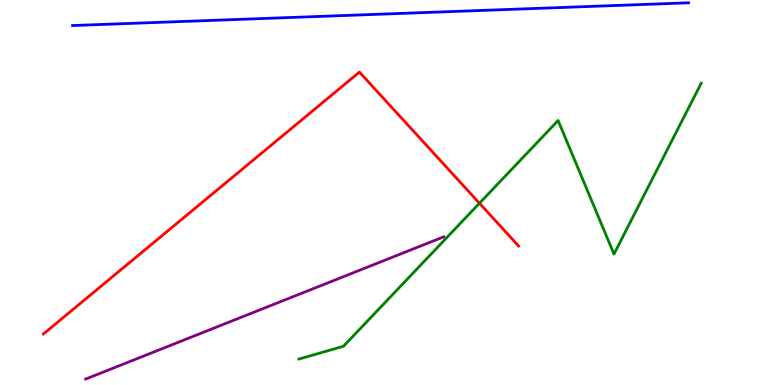[{'lines': ['blue', 'red'], 'intersections': []}, {'lines': ['green', 'red'], 'intersections': [{'x': 6.19, 'y': 4.72}]}, {'lines': ['purple', 'red'], 'intersections': []}, {'lines': ['blue', 'green'], 'intersections': []}, {'lines': ['blue', 'purple'], 'intersections': []}, {'lines': ['green', 'purple'], 'intersections': []}]